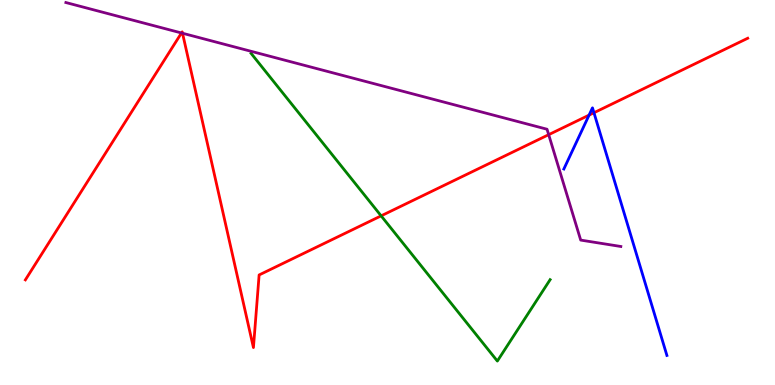[{'lines': ['blue', 'red'], 'intersections': [{'x': 7.6, 'y': 7.01}, {'x': 7.66, 'y': 7.07}]}, {'lines': ['green', 'red'], 'intersections': [{'x': 4.92, 'y': 4.39}]}, {'lines': ['purple', 'red'], 'intersections': [{'x': 2.34, 'y': 9.14}, {'x': 2.36, 'y': 9.14}, {'x': 7.08, 'y': 6.5}]}, {'lines': ['blue', 'green'], 'intersections': []}, {'lines': ['blue', 'purple'], 'intersections': []}, {'lines': ['green', 'purple'], 'intersections': []}]